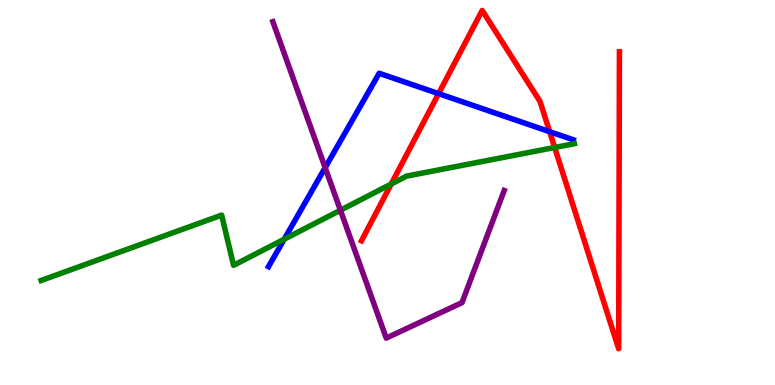[{'lines': ['blue', 'red'], 'intersections': [{'x': 5.66, 'y': 7.57}, {'x': 7.09, 'y': 6.58}]}, {'lines': ['green', 'red'], 'intersections': [{'x': 5.05, 'y': 5.22}, {'x': 7.16, 'y': 6.17}]}, {'lines': ['purple', 'red'], 'intersections': []}, {'lines': ['blue', 'green'], 'intersections': [{'x': 3.67, 'y': 3.79}]}, {'lines': ['blue', 'purple'], 'intersections': [{'x': 4.2, 'y': 5.65}]}, {'lines': ['green', 'purple'], 'intersections': [{'x': 4.39, 'y': 4.54}]}]